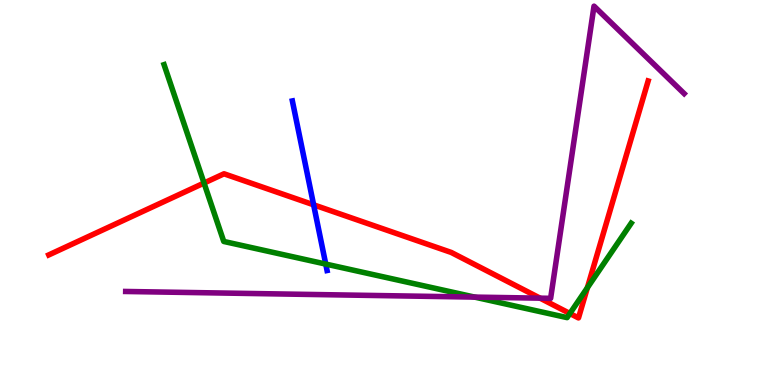[{'lines': ['blue', 'red'], 'intersections': [{'x': 4.05, 'y': 4.68}]}, {'lines': ['green', 'red'], 'intersections': [{'x': 2.63, 'y': 5.25}, {'x': 7.35, 'y': 1.86}, {'x': 7.58, 'y': 2.53}]}, {'lines': ['purple', 'red'], 'intersections': [{'x': 6.97, 'y': 2.26}]}, {'lines': ['blue', 'green'], 'intersections': [{'x': 4.2, 'y': 3.14}]}, {'lines': ['blue', 'purple'], 'intersections': []}, {'lines': ['green', 'purple'], 'intersections': [{'x': 6.12, 'y': 2.28}]}]